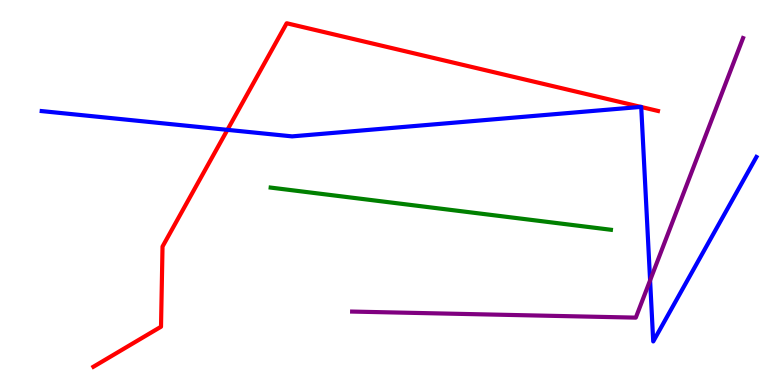[{'lines': ['blue', 'red'], 'intersections': [{'x': 2.93, 'y': 6.63}, {'x': 8.27, 'y': 7.22}, {'x': 8.27, 'y': 7.22}]}, {'lines': ['green', 'red'], 'intersections': []}, {'lines': ['purple', 'red'], 'intersections': []}, {'lines': ['blue', 'green'], 'intersections': []}, {'lines': ['blue', 'purple'], 'intersections': [{'x': 8.39, 'y': 2.72}]}, {'lines': ['green', 'purple'], 'intersections': []}]